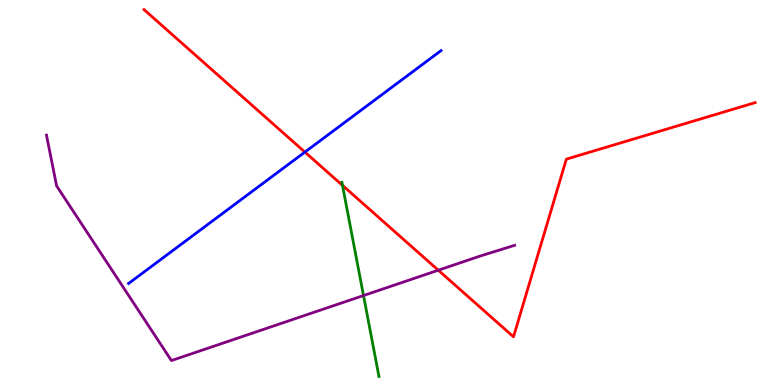[{'lines': ['blue', 'red'], 'intersections': [{'x': 3.93, 'y': 6.05}]}, {'lines': ['green', 'red'], 'intersections': [{'x': 4.42, 'y': 5.19}]}, {'lines': ['purple', 'red'], 'intersections': [{'x': 5.66, 'y': 2.98}]}, {'lines': ['blue', 'green'], 'intersections': []}, {'lines': ['blue', 'purple'], 'intersections': []}, {'lines': ['green', 'purple'], 'intersections': [{'x': 4.69, 'y': 2.32}]}]